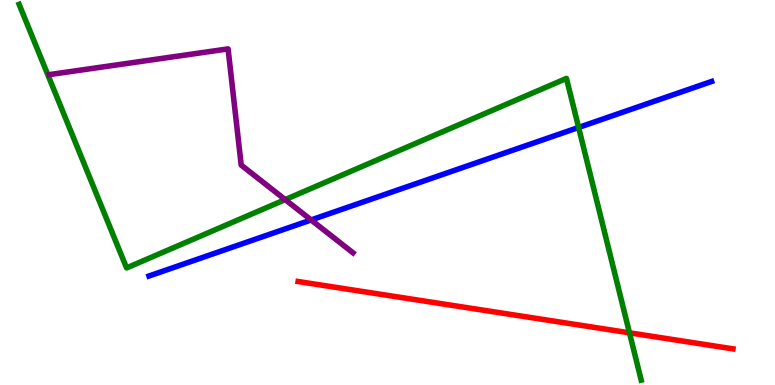[{'lines': ['blue', 'red'], 'intersections': []}, {'lines': ['green', 'red'], 'intersections': [{'x': 8.12, 'y': 1.36}]}, {'lines': ['purple', 'red'], 'intersections': []}, {'lines': ['blue', 'green'], 'intersections': [{'x': 7.47, 'y': 6.69}]}, {'lines': ['blue', 'purple'], 'intersections': [{'x': 4.01, 'y': 4.29}]}, {'lines': ['green', 'purple'], 'intersections': [{'x': 3.68, 'y': 4.82}]}]